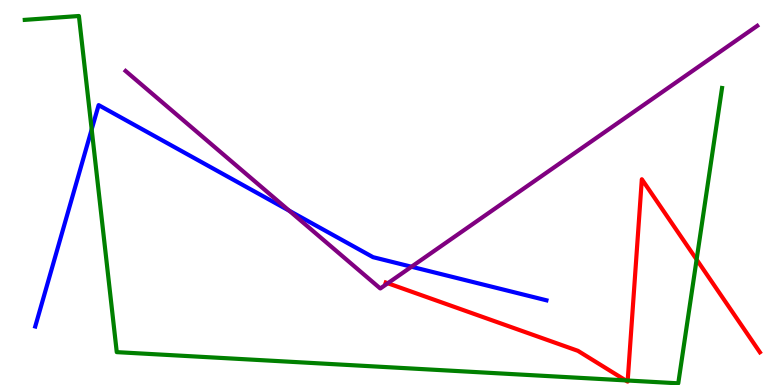[{'lines': ['blue', 'red'], 'intersections': []}, {'lines': ['green', 'red'], 'intersections': [{'x': 8.07, 'y': 0.119}, {'x': 8.1, 'y': 0.117}, {'x': 8.99, 'y': 3.26}]}, {'lines': ['purple', 'red'], 'intersections': [{'x': 5.0, 'y': 2.64}]}, {'lines': ['blue', 'green'], 'intersections': [{'x': 1.18, 'y': 6.64}]}, {'lines': ['blue', 'purple'], 'intersections': [{'x': 3.73, 'y': 4.53}, {'x': 5.31, 'y': 3.07}]}, {'lines': ['green', 'purple'], 'intersections': []}]